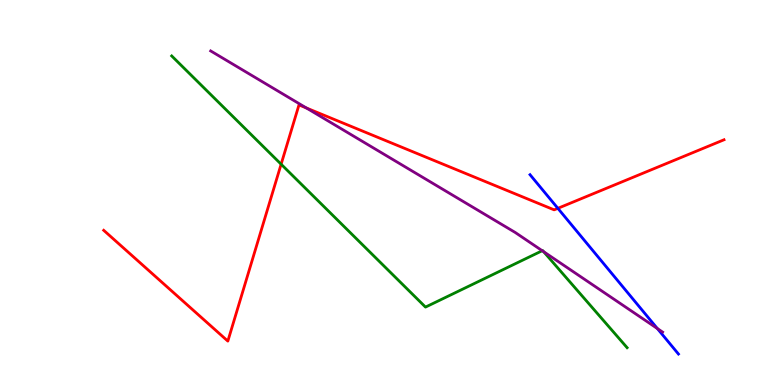[{'lines': ['blue', 'red'], 'intersections': [{'x': 7.2, 'y': 4.59}]}, {'lines': ['green', 'red'], 'intersections': [{'x': 3.63, 'y': 5.73}]}, {'lines': ['purple', 'red'], 'intersections': [{'x': 3.95, 'y': 7.2}]}, {'lines': ['blue', 'green'], 'intersections': []}, {'lines': ['blue', 'purple'], 'intersections': [{'x': 8.48, 'y': 1.47}]}, {'lines': ['green', 'purple'], 'intersections': [{'x': 7.0, 'y': 3.49}, {'x': 7.01, 'y': 3.46}]}]